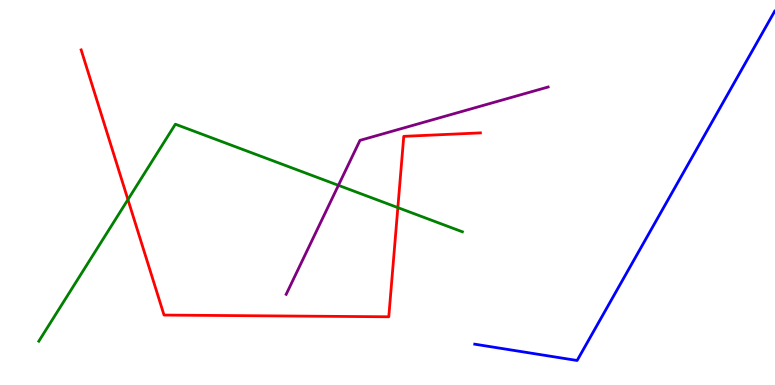[{'lines': ['blue', 'red'], 'intersections': []}, {'lines': ['green', 'red'], 'intersections': [{'x': 1.65, 'y': 4.82}, {'x': 5.13, 'y': 4.61}]}, {'lines': ['purple', 'red'], 'intersections': []}, {'lines': ['blue', 'green'], 'intersections': []}, {'lines': ['blue', 'purple'], 'intersections': []}, {'lines': ['green', 'purple'], 'intersections': [{'x': 4.37, 'y': 5.19}]}]